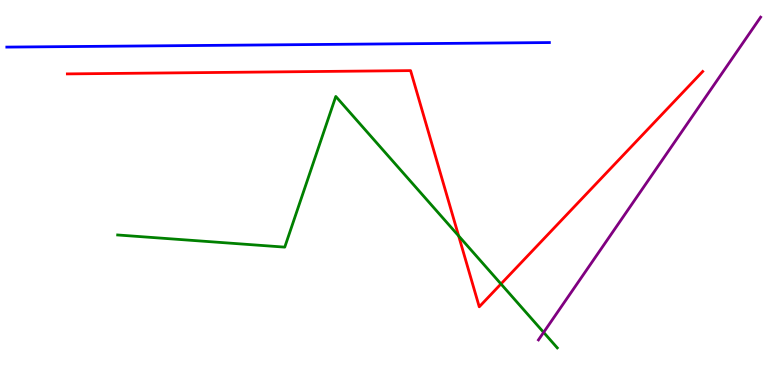[{'lines': ['blue', 'red'], 'intersections': []}, {'lines': ['green', 'red'], 'intersections': [{'x': 5.92, 'y': 3.87}, {'x': 6.46, 'y': 2.62}]}, {'lines': ['purple', 'red'], 'intersections': []}, {'lines': ['blue', 'green'], 'intersections': []}, {'lines': ['blue', 'purple'], 'intersections': []}, {'lines': ['green', 'purple'], 'intersections': [{'x': 7.01, 'y': 1.37}]}]